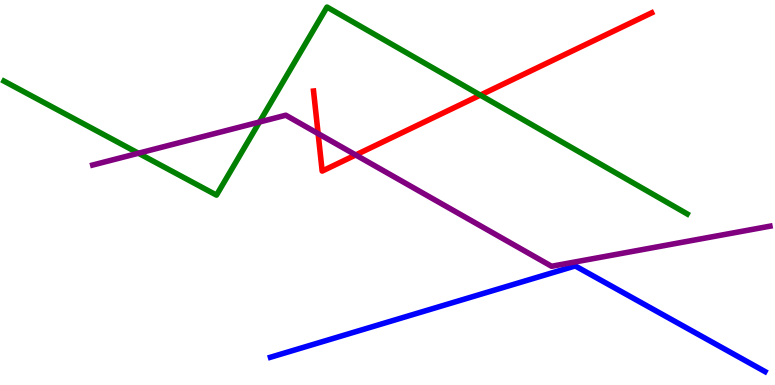[{'lines': ['blue', 'red'], 'intersections': []}, {'lines': ['green', 'red'], 'intersections': [{'x': 6.2, 'y': 7.53}]}, {'lines': ['purple', 'red'], 'intersections': [{'x': 4.1, 'y': 6.53}, {'x': 4.59, 'y': 5.98}]}, {'lines': ['blue', 'green'], 'intersections': []}, {'lines': ['blue', 'purple'], 'intersections': []}, {'lines': ['green', 'purple'], 'intersections': [{'x': 1.79, 'y': 6.02}, {'x': 3.35, 'y': 6.83}]}]